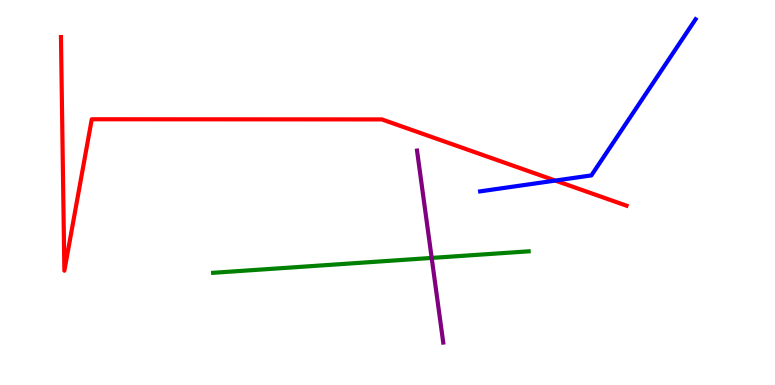[{'lines': ['blue', 'red'], 'intersections': [{'x': 7.17, 'y': 5.31}]}, {'lines': ['green', 'red'], 'intersections': []}, {'lines': ['purple', 'red'], 'intersections': []}, {'lines': ['blue', 'green'], 'intersections': []}, {'lines': ['blue', 'purple'], 'intersections': []}, {'lines': ['green', 'purple'], 'intersections': [{'x': 5.57, 'y': 3.3}]}]